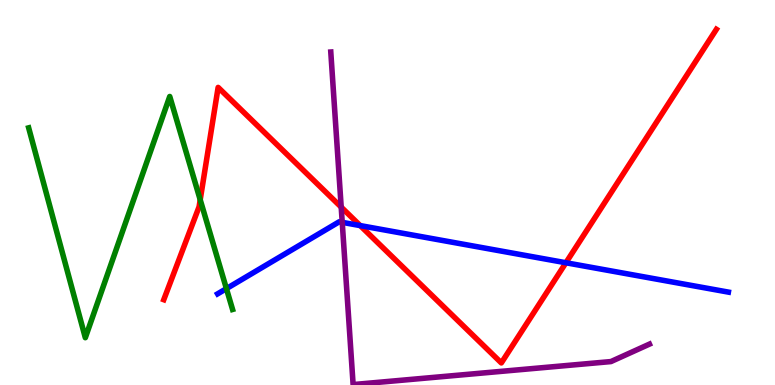[{'lines': ['blue', 'red'], 'intersections': [{'x': 4.65, 'y': 4.14}, {'x': 7.3, 'y': 3.18}]}, {'lines': ['green', 'red'], 'intersections': [{'x': 2.58, 'y': 4.81}]}, {'lines': ['purple', 'red'], 'intersections': [{'x': 4.4, 'y': 4.62}]}, {'lines': ['blue', 'green'], 'intersections': [{'x': 2.92, 'y': 2.5}]}, {'lines': ['blue', 'purple'], 'intersections': [{'x': 4.42, 'y': 4.22}]}, {'lines': ['green', 'purple'], 'intersections': []}]